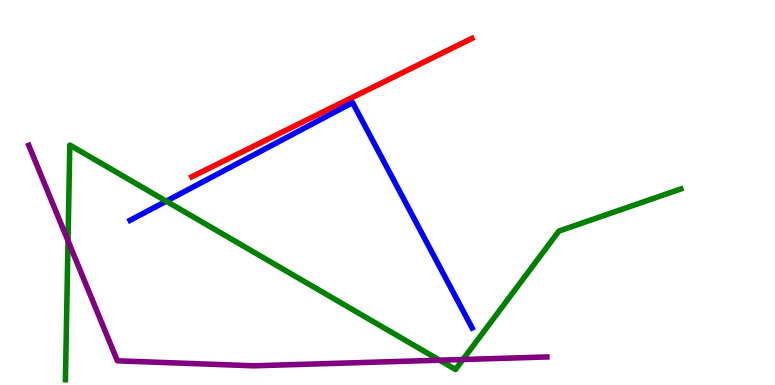[{'lines': ['blue', 'red'], 'intersections': []}, {'lines': ['green', 'red'], 'intersections': []}, {'lines': ['purple', 'red'], 'intersections': []}, {'lines': ['blue', 'green'], 'intersections': [{'x': 2.15, 'y': 4.77}]}, {'lines': ['blue', 'purple'], 'intersections': []}, {'lines': ['green', 'purple'], 'intersections': [{'x': 0.878, 'y': 3.75}, {'x': 5.67, 'y': 0.644}, {'x': 5.97, 'y': 0.662}]}]